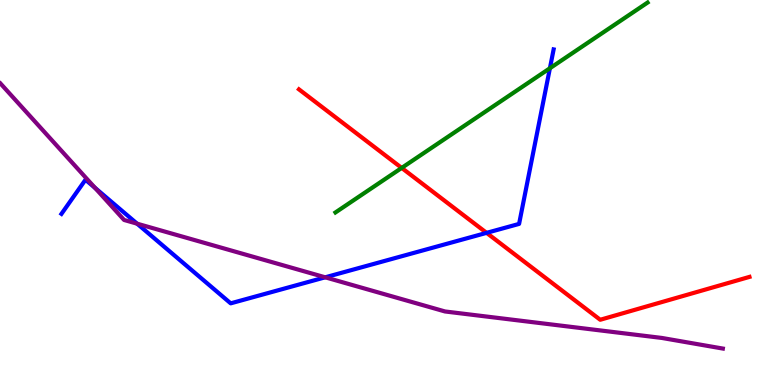[{'lines': ['blue', 'red'], 'intersections': [{'x': 6.28, 'y': 3.95}]}, {'lines': ['green', 'red'], 'intersections': [{'x': 5.18, 'y': 5.64}]}, {'lines': ['purple', 'red'], 'intersections': []}, {'lines': ['blue', 'green'], 'intersections': [{'x': 7.1, 'y': 8.23}]}, {'lines': ['blue', 'purple'], 'intersections': [{'x': 1.23, 'y': 5.12}, {'x': 1.77, 'y': 4.19}, {'x': 4.2, 'y': 2.8}]}, {'lines': ['green', 'purple'], 'intersections': []}]